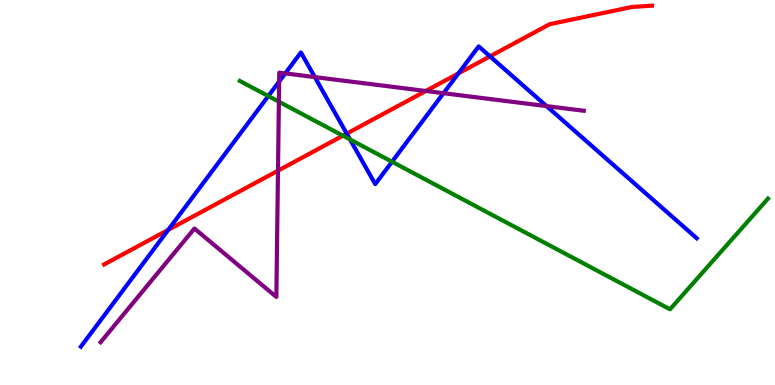[{'lines': ['blue', 'red'], 'intersections': [{'x': 2.17, 'y': 4.03}, {'x': 4.47, 'y': 6.53}, {'x': 5.91, 'y': 8.09}, {'x': 6.32, 'y': 8.54}]}, {'lines': ['green', 'red'], 'intersections': [{'x': 4.42, 'y': 6.48}]}, {'lines': ['purple', 'red'], 'intersections': [{'x': 3.59, 'y': 5.57}, {'x': 5.49, 'y': 7.64}]}, {'lines': ['blue', 'green'], 'intersections': [{'x': 3.46, 'y': 7.5}, {'x': 4.52, 'y': 6.38}, {'x': 5.06, 'y': 5.8}]}, {'lines': ['blue', 'purple'], 'intersections': [{'x': 3.6, 'y': 7.88}, {'x': 3.68, 'y': 8.09}, {'x': 4.06, 'y': 8.0}, {'x': 5.72, 'y': 7.58}, {'x': 7.05, 'y': 7.24}]}, {'lines': ['green', 'purple'], 'intersections': [{'x': 3.6, 'y': 7.36}]}]